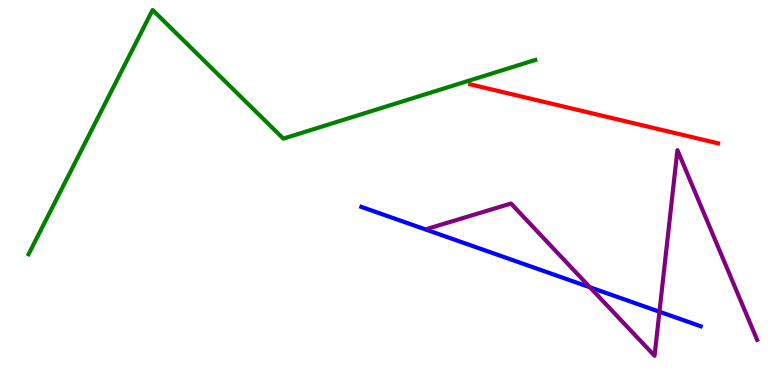[{'lines': ['blue', 'red'], 'intersections': []}, {'lines': ['green', 'red'], 'intersections': []}, {'lines': ['purple', 'red'], 'intersections': []}, {'lines': ['blue', 'green'], 'intersections': []}, {'lines': ['blue', 'purple'], 'intersections': [{'x': 7.61, 'y': 2.54}, {'x': 8.51, 'y': 1.9}]}, {'lines': ['green', 'purple'], 'intersections': []}]